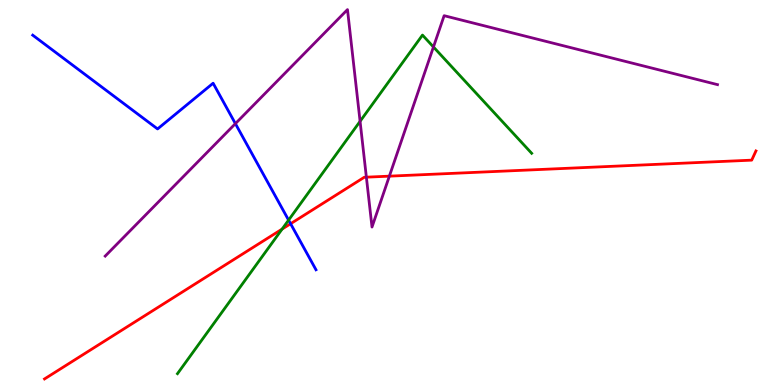[{'lines': ['blue', 'red'], 'intersections': [{'x': 3.75, 'y': 4.19}]}, {'lines': ['green', 'red'], 'intersections': [{'x': 3.64, 'y': 4.05}]}, {'lines': ['purple', 'red'], 'intersections': [{'x': 4.73, 'y': 5.4}, {'x': 5.02, 'y': 5.42}]}, {'lines': ['blue', 'green'], 'intersections': [{'x': 3.72, 'y': 4.28}]}, {'lines': ['blue', 'purple'], 'intersections': [{'x': 3.04, 'y': 6.79}]}, {'lines': ['green', 'purple'], 'intersections': [{'x': 4.65, 'y': 6.85}, {'x': 5.59, 'y': 8.78}]}]